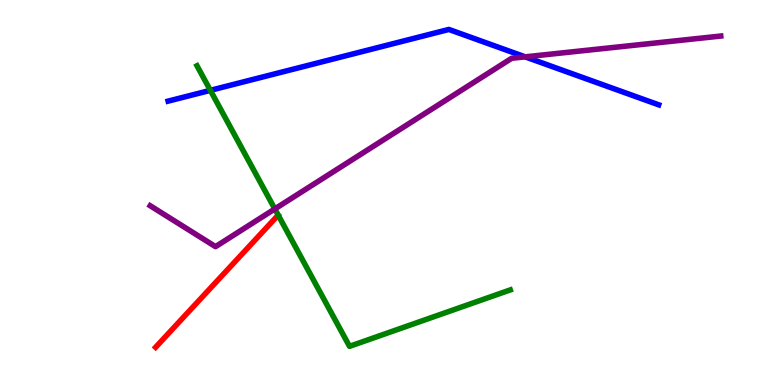[{'lines': ['blue', 'red'], 'intersections': []}, {'lines': ['green', 'red'], 'intersections': []}, {'lines': ['purple', 'red'], 'intersections': []}, {'lines': ['blue', 'green'], 'intersections': [{'x': 2.71, 'y': 7.65}]}, {'lines': ['blue', 'purple'], 'intersections': [{'x': 6.78, 'y': 8.52}]}, {'lines': ['green', 'purple'], 'intersections': [{'x': 3.55, 'y': 4.57}]}]